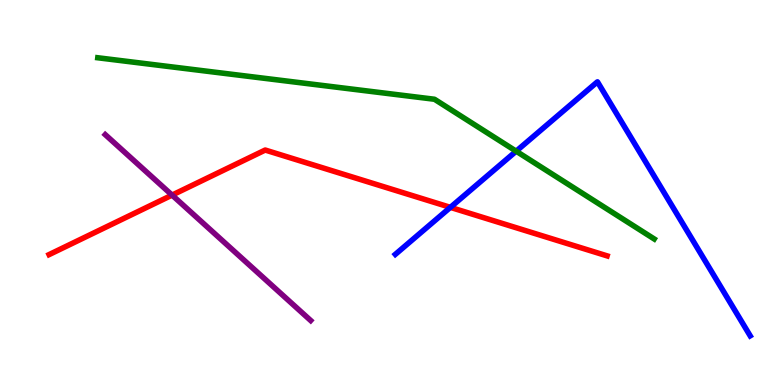[{'lines': ['blue', 'red'], 'intersections': [{'x': 5.81, 'y': 4.61}]}, {'lines': ['green', 'red'], 'intersections': []}, {'lines': ['purple', 'red'], 'intersections': [{'x': 2.22, 'y': 4.93}]}, {'lines': ['blue', 'green'], 'intersections': [{'x': 6.66, 'y': 6.07}]}, {'lines': ['blue', 'purple'], 'intersections': []}, {'lines': ['green', 'purple'], 'intersections': []}]